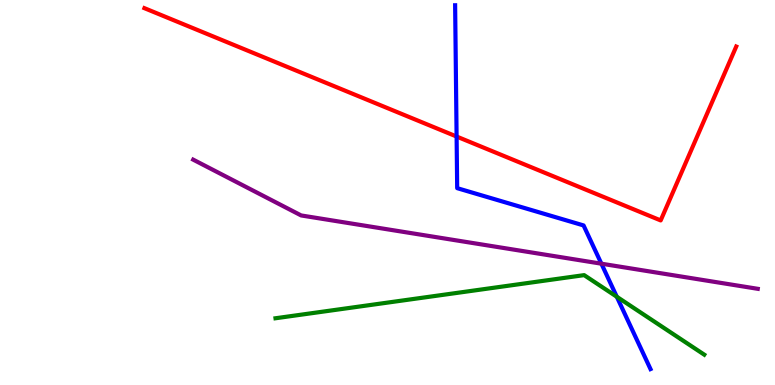[{'lines': ['blue', 'red'], 'intersections': [{'x': 5.89, 'y': 6.45}]}, {'lines': ['green', 'red'], 'intersections': []}, {'lines': ['purple', 'red'], 'intersections': []}, {'lines': ['blue', 'green'], 'intersections': [{'x': 7.96, 'y': 2.29}]}, {'lines': ['blue', 'purple'], 'intersections': [{'x': 7.76, 'y': 3.15}]}, {'lines': ['green', 'purple'], 'intersections': []}]